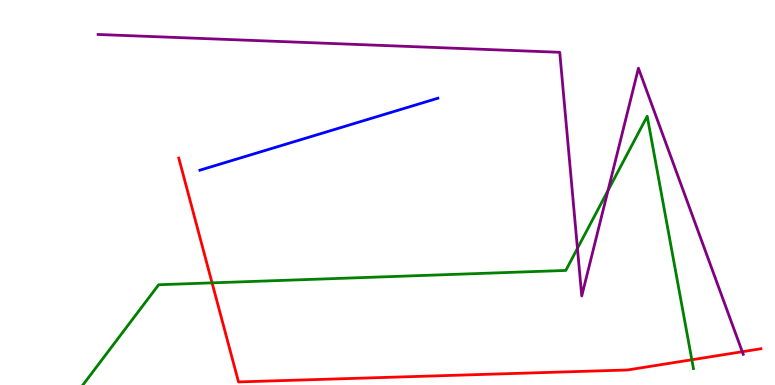[{'lines': ['blue', 'red'], 'intersections': []}, {'lines': ['green', 'red'], 'intersections': [{'x': 2.74, 'y': 2.65}, {'x': 8.93, 'y': 0.656}]}, {'lines': ['purple', 'red'], 'intersections': [{'x': 9.58, 'y': 0.864}]}, {'lines': ['blue', 'green'], 'intersections': []}, {'lines': ['blue', 'purple'], 'intersections': []}, {'lines': ['green', 'purple'], 'intersections': [{'x': 7.45, 'y': 3.55}, {'x': 7.85, 'y': 5.05}]}]